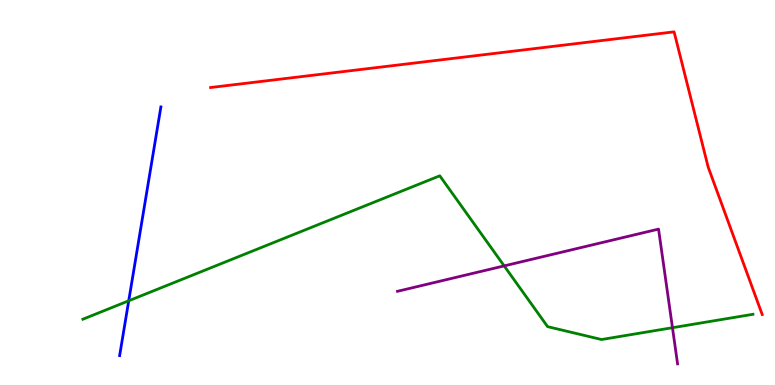[{'lines': ['blue', 'red'], 'intersections': []}, {'lines': ['green', 'red'], 'intersections': []}, {'lines': ['purple', 'red'], 'intersections': []}, {'lines': ['blue', 'green'], 'intersections': [{'x': 1.66, 'y': 2.19}]}, {'lines': ['blue', 'purple'], 'intersections': []}, {'lines': ['green', 'purple'], 'intersections': [{'x': 6.51, 'y': 3.09}, {'x': 8.68, 'y': 1.49}]}]